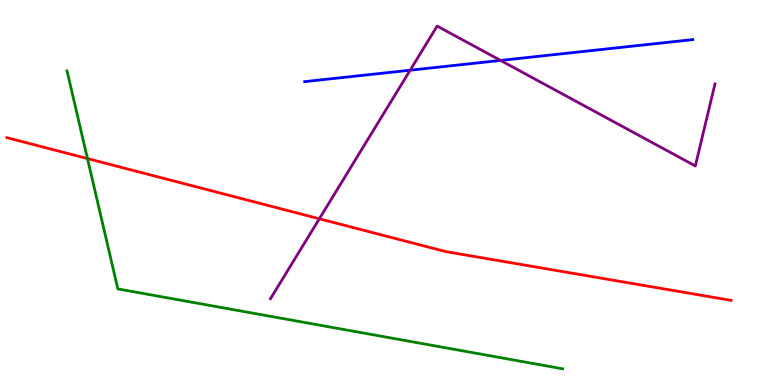[{'lines': ['blue', 'red'], 'intersections': []}, {'lines': ['green', 'red'], 'intersections': [{'x': 1.13, 'y': 5.88}]}, {'lines': ['purple', 'red'], 'intersections': [{'x': 4.12, 'y': 4.32}]}, {'lines': ['blue', 'green'], 'intersections': []}, {'lines': ['blue', 'purple'], 'intersections': [{'x': 5.29, 'y': 8.18}, {'x': 6.46, 'y': 8.43}]}, {'lines': ['green', 'purple'], 'intersections': []}]